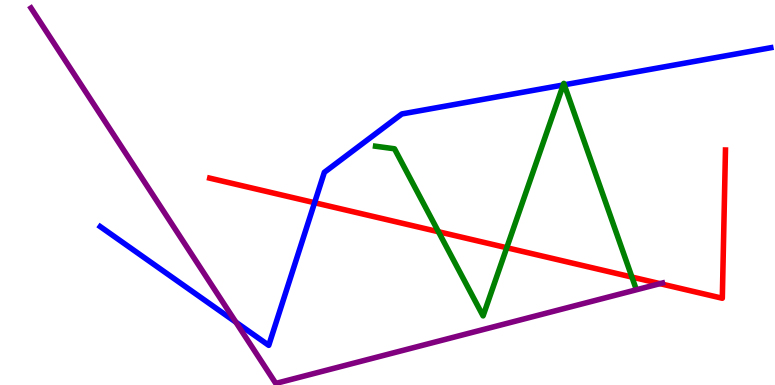[{'lines': ['blue', 'red'], 'intersections': [{'x': 4.06, 'y': 4.73}]}, {'lines': ['green', 'red'], 'intersections': [{'x': 5.66, 'y': 3.98}, {'x': 6.54, 'y': 3.57}, {'x': 8.15, 'y': 2.8}]}, {'lines': ['purple', 'red'], 'intersections': [{'x': 8.52, 'y': 2.63}]}, {'lines': ['blue', 'green'], 'intersections': [{'x': 7.27, 'y': 7.79}, {'x': 7.28, 'y': 7.8}]}, {'lines': ['blue', 'purple'], 'intersections': [{'x': 3.04, 'y': 1.63}]}, {'lines': ['green', 'purple'], 'intersections': []}]